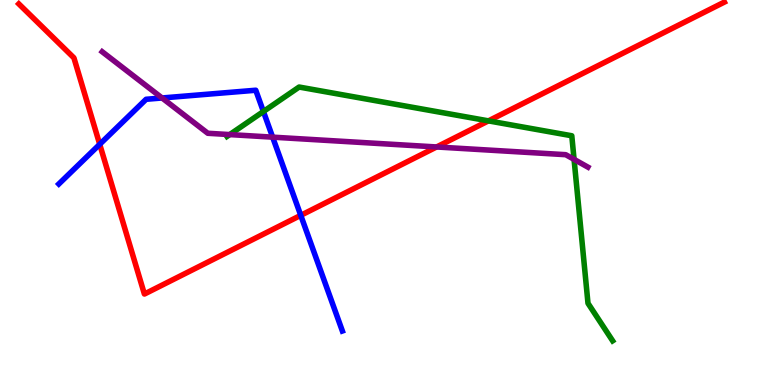[{'lines': ['blue', 'red'], 'intersections': [{'x': 1.29, 'y': 6.25}, {'x': 3.88, 'y': 4.41}]}, {'lines': ['green', 'red'], 'intersections': [{'x': 6.3, 'y': 6.86}]}, {'lines': ['purple', 'red'], 'intersections': [{'x': 5.63, 'y': 6.18}]}, {'lines': ['blue', 'green'], 'intersections': [{'x': 3.4, 'y': 7.1}]}, {'lines': ['blue', 'purple'], 'intersections': [{'x': 2.09, 'y': 7.46}, {'x': 3.52, 'y': 6.44}]}, {'lines': ['green', 'purple'], 'intersections': [{'x': 2.96, 'y': 6.5}, {'x': 7.41, 'y': 5.86}]}]